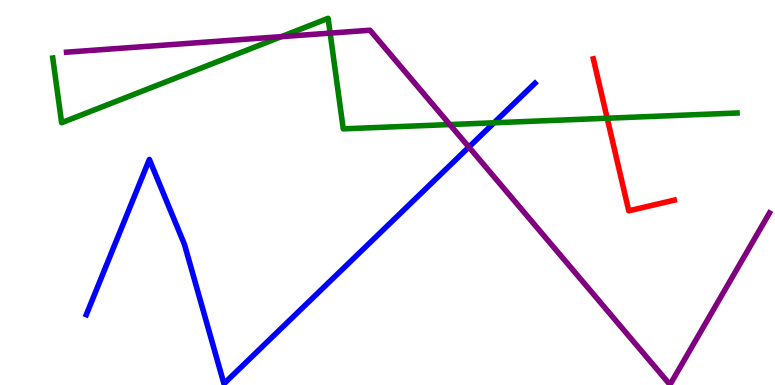[{'lines': ['blue', 'red'], 'intersections': []}, {'lines': ['green', 'red'], 'intersections': [{'x': 7.83, 'y': 6.93}]}, {'lines': ['purple', 'red'], 'intersections': []}, {'lines': ['blue', 'green'], 'intersections': [{'x': 6.37, 'y': 6.81}]}, {'lines': ['blue', 'purple'], 'intersections': [{'x': 6.05, 'y': 6.18}]}, {'lines': ['green', 'purple'], 'intersections': [{'x': 3.63, 'y': 9.05}, {'x': 4.26, 'y': 9.14}, {'x': 5.8, 'y': 6.76}]}]